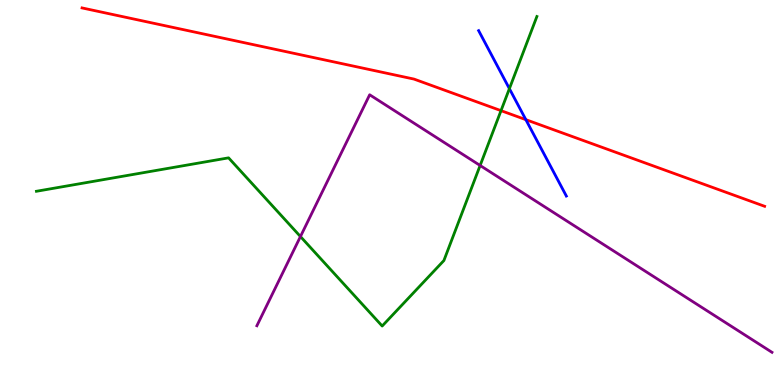[{'lines': ['blue', 'red'], 'intersections': [{'x': 6.79, 'y': 6.89}]}, {'lines': ['green', 'red'], 'intersections': [{'x': 6.46, 'y': 7.13}]}, {'lines': ['purple', 'red'], 'intersections': []}, {'lines': ['blue', 'green'], 'intersections': [{'x': 6.57, 'y': 7.7}]}, {'lines': ['blue', 'purple'], 'intersections': []}, {'lines': ['green', 'purple'], 'intersections': [{'x': 3.88, 'y': 3.86}, {'x': 6.2, 'y': 5.7}]}]